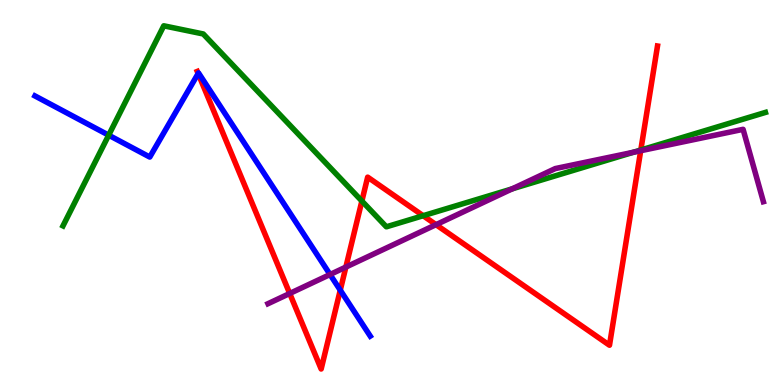[{'lines': ['blue', 'red'], 'intersections': [{'x': 2.56, 'y': 8.09}, {'x': 4.39, 'y': 2.46}]}, {'lines': ['green', 'red'], 'intersections': [{'x': 4.67, 'y': 4.78}, {'x': 5.46, 'y': 4.4}, {'x': 8.27, 'y': 6.1}]}, {'lines': ['purple', 'red'], 'intersections': [{'x': 3.74, 'y': 2.38}, {'x': 4.46, 'y': 3.06}, {'x': 5.63, 'y': 4.16}, {'x': 8.27, 'y': 6.08}]}, {'lines': ['blue', 'green'], 'intersections': [{'x': 1.4, 'y': 6.49}]}, {'lines': ['blue', 'purple'], 'intersections': [{'x': 4.26, 'y': 2.87}]}, {'lines': ['green', 'purple'], 'intersections': [{'x': 6.61, 'y': 5.1}, {'x': 8.17, 'y': 6.05}]}]